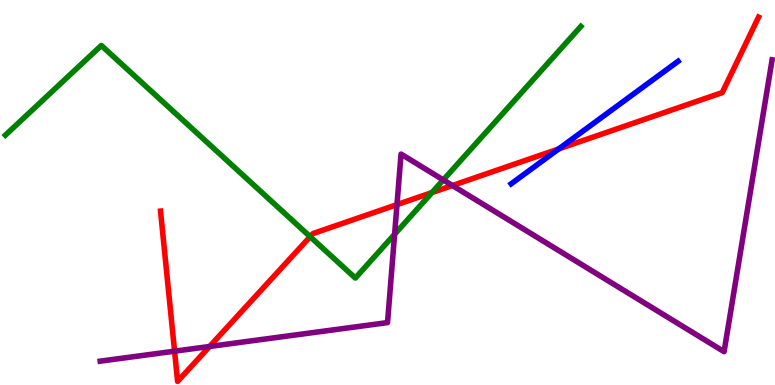[{'lines': ['blue', 'red'], 'intersections': [{'x': 7.21, 'y': 6.13}]}, {'lines': ['green', 'red'], 'intersections': [{'x': 4.0, 'y': 3.85}, {'x': 5.57, 'y': 5.0}]}, {'lines': ['purple', 'red'], 'intersections': [{'x': 2.25, 'y': 0.878}, {'x': 2.7, 'y': 1.0}, {'x': 5.12, 'y': 4.69}, {'x': 5.84, 'y': 5.18}]}, {'lines': ['blue', 'green'], 'intersections': []}, {'lines': ['blue', 'purple'], 'intersections': []}, {'lines': ['green', 'purple'], 'intersections': [{'x': 5.09, 'y': 3.92}, {'x': 5.72, 'y': 5.33}]}]